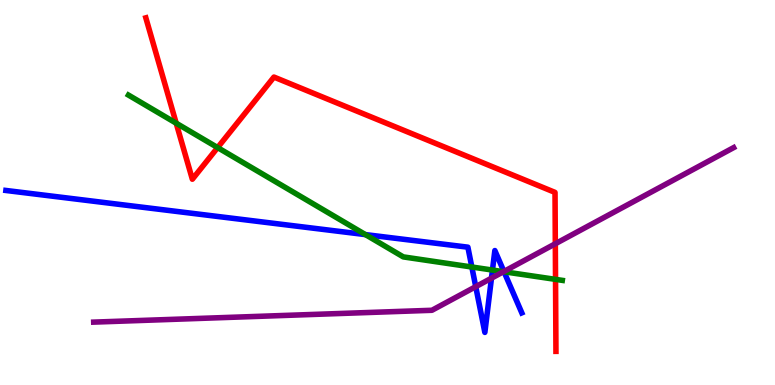[{'lines': ['blue', 'red'], 'intersections': []}, {'lines': ['green', 'red'], 'intersections': [{'x': 2.27, 'y': 6.8}, {'x': 2.81, 'y': 6.17}, {'x': 7.17, 'y': 2.74}]}, {'lines': ['purple', 'red'], 'intersections': [{'x': 7.17, 'y': 3.67}]}, {'lines': ['blue', 'green'], 'intersections': [{'x': 4.72, 'y': 3.91}, {'x': 6.09, 'y': 3.06}, {'x': 6.35, 'y': 2.99}, {'x': 6.5, 'y': 2.94}]}, {'lines': ['blue', 'purple'], 'intersections': [{'x': 6.14, 'y': 2.55}, {'x': 6.34, 'y': 2.77}, {'x': 6.5, 'y': 2.95}]}, {'lines': ['green', 'purple'], 'intersections': [{'x': 6.5, 'y': 2.94}]}]